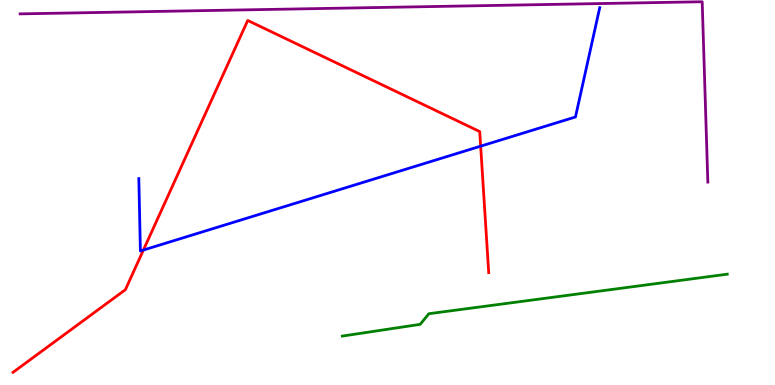[{'lines': ['blue', 'red'], 'intersections': [{'x': 1.85, 'y': 3.51}, {'x': 6.2, 'y': 6.2}]}, {'lines': ['green', 'red'], 'intersections': []}, {'lines': ['purple', 'red'], 'intersections': []}, {'lines': ['blue', 'green'], 'intersections': []}, {'lines': ['blue', 'purple'], 'intersections': []}, {'lines': ['green', 'purple'], 'intersections': []}]